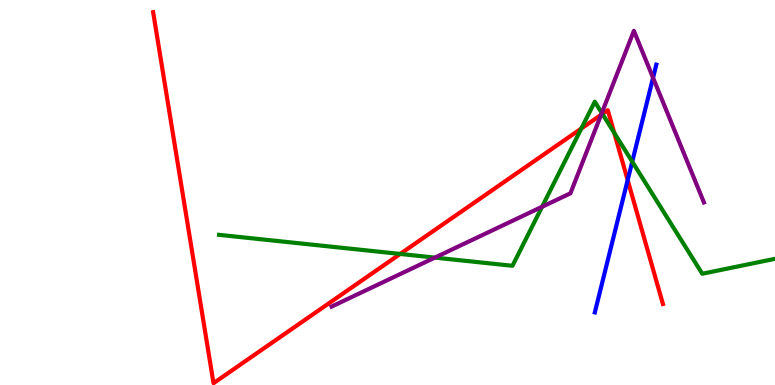[{'lines': ['blue', 'red'], 'intersections': [{'x': 8.1, 'y': 5.32}]}, {'lines': ['green', 'red'], 'intersections': [{'x': 5.16, 'y': 3.4}, {'x': 7.5, 'y': 6.66}, {'x': 7.77, 'y': 7.04}, {'x': 7.93, 'y': 6.55}]}, {'lines': ['purple', 'red'], 'intersections': [{'x': 7.76, 'y': 7.02}]}, {'lines': ['blue', 'green'], 'intersections': [{'x': 8.16, 'y': 5.8}]}, {'lines': ['blue', 'purple'], 'intersections': [{'x': 8.43, 'y': 7.98}]}, {'lines': ['green', 'purple'], 'intersections': [{'x': 5.61, 'y': 3.31}, {'x': 6.99, 'y': 4.63}, {'x': 7.77, 'y': 7.07}]}]